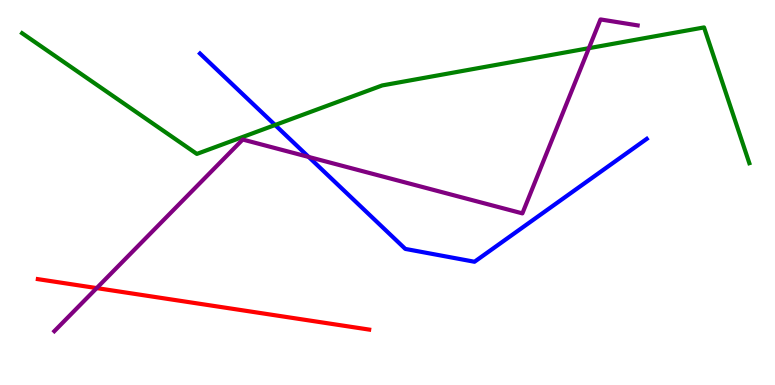[{'lines': ['blue', 'red'], 'intersections': []}, {'lines': ['green', 'red'], 'intersections': []}, {'lines': ['purple', 'red'], 'intersections': [{'x': 1.25, 'y': 2.52}]}, {'lines': ['blue', 'green'], 'intersections': [{'x': 3.55, 'y': 6.75}]}, {'lines': ['blue', 'purple'], 'intersections': [{'x': 3.98, 'y': 5.92}]}, {'lines': ['green', 'purple'], 'intersections': [{'x': 7.6, 'y': 8.75}]}]